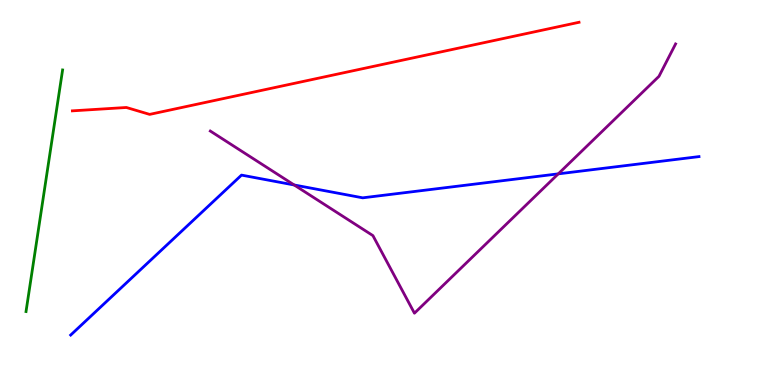[{'lines': ['blue', 'red'], 'intersections': []}, {'lines': ['green', 'red'], 'intersections': []}, {'lines': ['purple', 'red'], 'intersections': []}, {'lines': ['blue', 'green'], 'intersections': []}, {'lines': ['blue', 'purple'], 'intersections': [{'x': 3.8, 'y': 5.2}, {'x': 7.2, 'y': 5.48}]}, {'lines': ['green', 'purple'], 'intersections': []}]